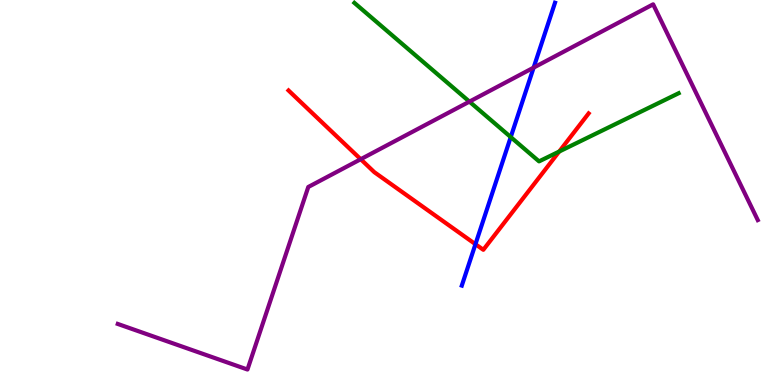[{'lines': ['blue', 'red'], 'intersections': [{'x': 6.13, 'y': 3.66}]}, {'lines': ['green', 'red'], 'intersections': [{'x': 7.22, 'y': 6.06}]}, {'lines': ['purple', 'red'], 'intersections': [{'x': 4.65, 'y': 5.86}]}, {'lines': ['blue', 'green'], 'intersections': [{'x': 6.59, 'y': 6.44}]}, {'lines': ['blue', 'purple'], 'intersections': [{'x': 6.89, 'y': 8.24}]}, {'lines': ['green', 'purple'], 'intersections': [{'x': 6.06, 'y': 7.36}]}]